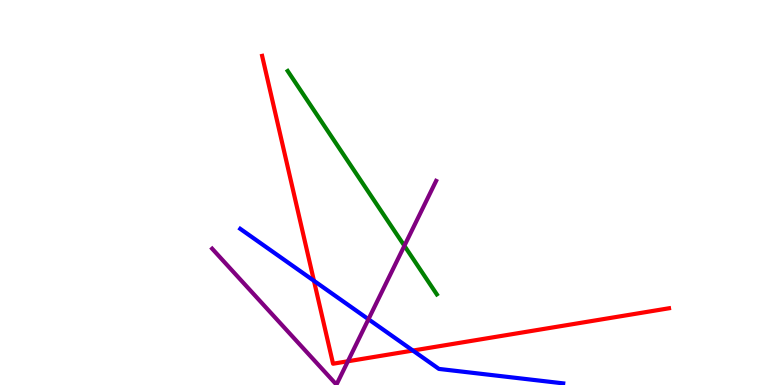[{'lines': ['blue', 'red'], 'intersections': [{'x': 4.05, 'y': 2.71}, {'x': 5.33, 'y': 0.895}]}, {'lines': ['green', 'red'], 'intersections': []}, {'lines': ['purple', 'red'], 'intersections': [{'x': 4.49, 'y': 0.616}]}, {'lines': ['blue', 'green'], 'intersections': []}, {'lines': ['blue', 'purple'], 'intersections': [{'x': 4.75, 'y': 1.71}]}, {'lines': ['green', 'purple'], 'intersections': [{'x': 5.22, 'y': 3.62}]}]